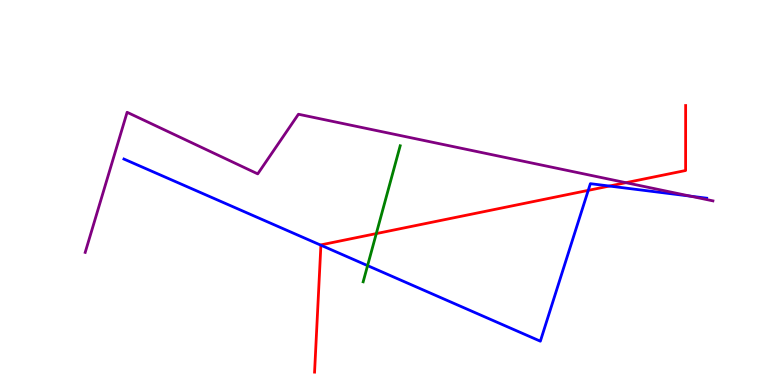[{'lines': ['blue', 'red'], 'intersections': [{'x': 4.14, 'y': 3.63}, {'x': 7.59, 'y': 5.06}, {'x': 7.86, 'y': 5.17}]}, {'lines': ['green', 'red'], 'intersections': [{'x': 4.86, 'y': 3.93}]}, {'lines': ['purple', 'red'], 'intersections': [{'x': 8.08, 'y': 5.26}]}, {'lines': ['blue', 'green'], 'intersections': [{'x': 4.74, 'y': 3.1}]}, {'lines': ['blue', 'purple'], 'intersections': [{'x': 8.91, 'y': 4.91}]}, {'lines': ['green', 'purple'], 'intersections': []}]